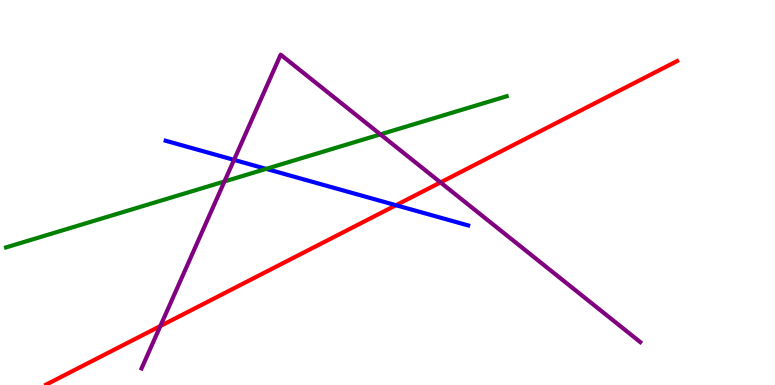[{'lines': ['blue', 'red'], 'intersections': [{'x': 5.11, 'y': 4.67}]}, {'lines': ['green', 'red'], 'intersections': []}, {'lines': ['purple', 'red'], 'intersections': [{'x': 2.07, 'y': 1.53}, {'x': 5.68, 'y': 5.26}]}, {'lines': ['blue', 'green'], 'intersections': [{'x': 3.43, 'y': 5.61}]}, {'lines': ['blue', 'purple'], 'intersections': [{'x': 3.02, 'y': 5.85}]}, {'lines': ['green', 'purple'], 'intersections': [{'x': 2.9, 'y': 5.29}, {'x': 4.91, 'y': 6.51}]}]